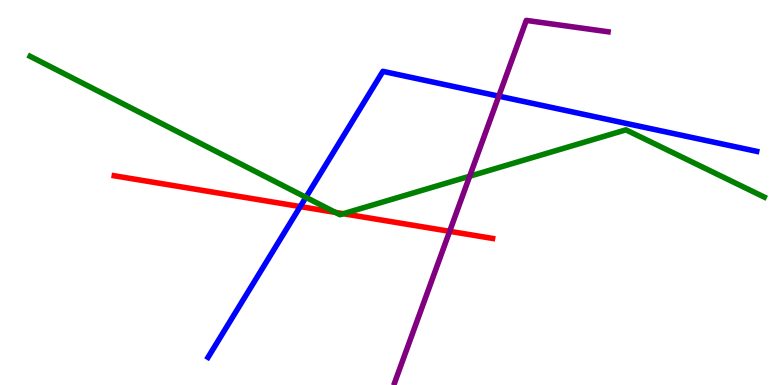[{'lines': ['blue', 'red'], 'intersections': [{'x': 3.87, 'y': 4.63}]}, {'lines': ['green', 'red'], 'intersections': [{'x': 4.33, 'y': 4.48}, {'x': 4.43, 'y': 4.45}]}, {'lines': ['purple', 'red'], 'intersections': [{'x': 5.8, 'y': 3.99}]}, {'lines': ['blue', 'green'], 'intersections': [{'x': 3.95, 'y': 4.87}]}, {'lines': ['blue', 'purple'], 'intersections': [{'x': 6.44, 'y': 7.5}]}, {'lines': ['green', 'purple'], 'intersections': [{'x': 6.06, 'y': 5.42}]}]